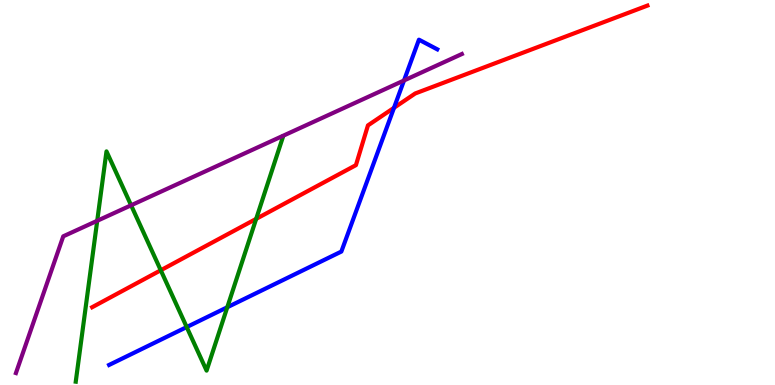[{'lines': ['blue', 'red'], 'intersections': [{'x': 5.08, 'y': 7.2}]}, {'lines': ['green', 'red'], 'intersections': [{'x': 2.07, 'y': 2.98}, {'x': 3.31, 'y': 4.31}]}, {'lines': ['purple', 'red'], 'intersections': []}, {'lines': ['blue', 'green'], 'intersections': [{'x': 2.41, 'y': 1.5}, {'x': 2.93, 'y': 2.02}]}, {'lines': ['blue', 'purple'], 'intersections': [{'x': 5.21, 'y': 7.91}]}, {'lines': ['green', 'purple'], 'intersections': [{'x': 1.25, 'y': 4.27}, {'x': 1.69, 'y': 4.67}]}]